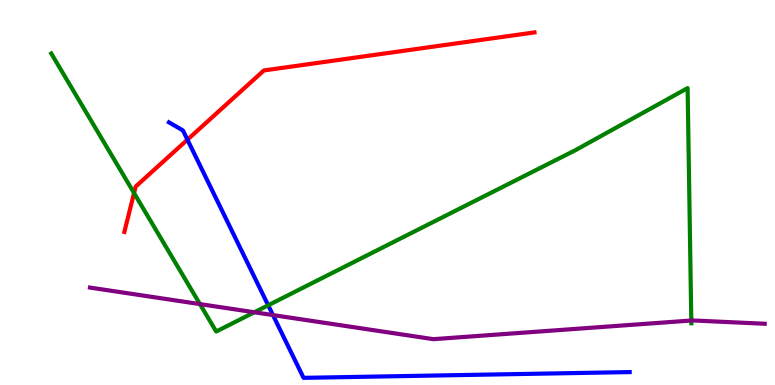[{'lines': ['blue', 'red'], 'intersections': [{'x': 2.42, 'y': 6.37}]}, {'lines': ['green', 'red'], 'intersections': [{'x': 1.73, 'y': 4.99}]}, {'lines': ['purple', 'red'], 'intersections': []}, {'lines': ['blue', 'green'], 'intersections': [{'x': 3.46, 'y': 2.07}]}, {'lines': ['blue', 'purple'], 'intersections': [{'x': 3.52, 'y': 1.82}]}, {'lines': ['green', 'purple'], 'intersections': [{'x': 2.58, 'y': 2.1}, {'x': 3.28, 'y': 1.89}, {'x': 8.92, 'y': 1.68}]}]